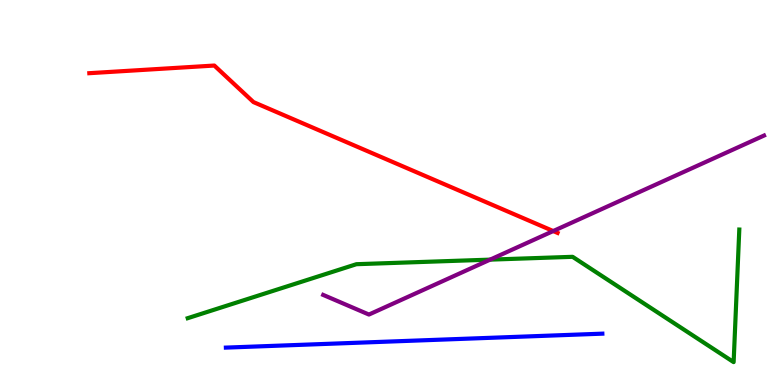[{'lines': ['blue', 'red'], 'intersections': []}, {'lines': ['green', 'red'], 'intersections': []}, {'lines': ['purple', 'red'], 'intersections': [{'x': 7.14, 'y': 4.0}]}, {'lines': ['blue', 'green'], 'intersections': []}, {'lines': ['blue', 'purple'], 'intersections': []}, {'lines': ['green', 'purple'], 'intersections': [{'x': 6.32, 'y': 3.26}]}]